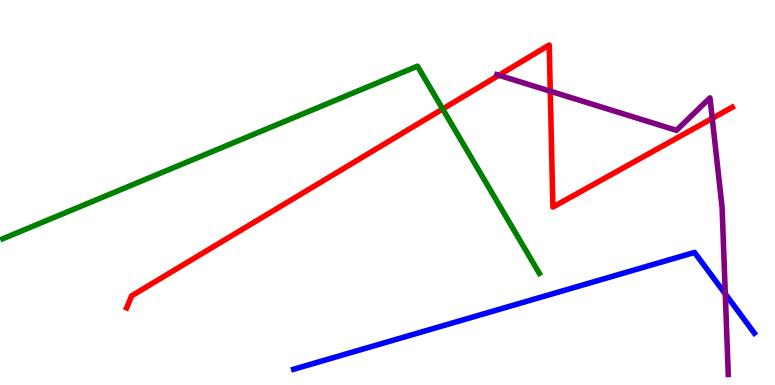[{'lines': ['blue', 'red'], 'intersections': []}, {'lines': ['green', 'red'], 'intersections': [{'x': 5.71, 'y': 7.17}]}, {'lines': ['purple', 'red'], 'intersections': [{'x': 6.44, 'y': 8.05}, {'x': 7.1, 'y': 7.63}, {'x': 9.19, 'y': 6.93}]}, {'lines': ['blue', 'green'], 'intersections': []}, {'lines': ['blue', 'purple'], 'intersections': [{'x': 9.36, 'y': 2.37}]}, {'lines': ['green', 'purple'], 'intersections': []}]